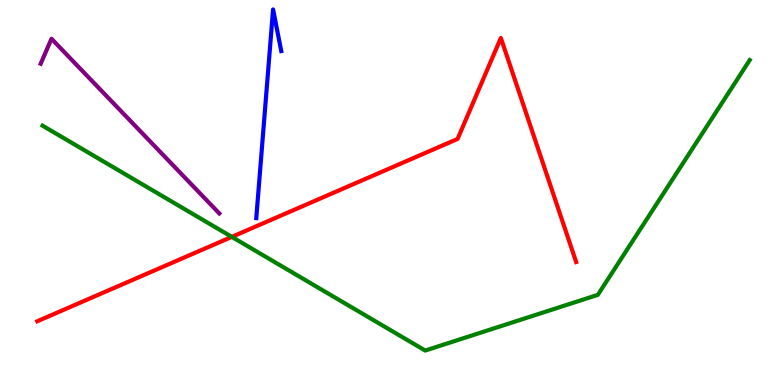[{'lines': ['blue', 'red'], 'intersections': []}, {'lines': ['green', 'red'], 'intersections': [{'x': 2.99, 'y': 3.85}]}, {'lines': ['purple', 'red'], 'intersections': []}, {'lines': ['blue', 'green'], 'intersections': []}, {'lines': ['blue', 'purple'], 'intersections': []}, {'lines': ['green', 'purple'], 'intersections': []}]